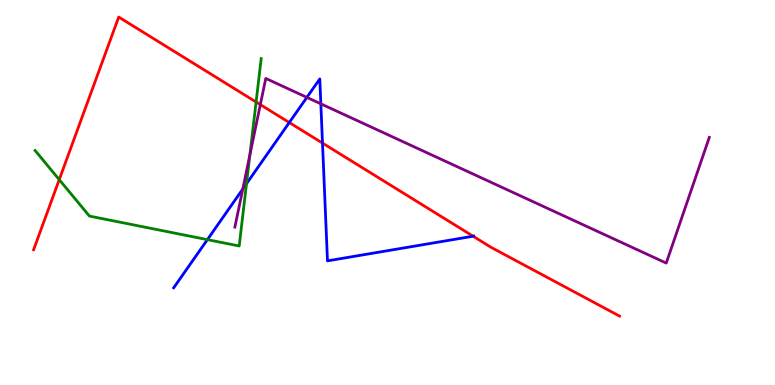[{'lines': ['blue', 'red'], 'intersections': [{'x': 3.73, 'y': 6.82}, {'x': 4.16, 'y': 6.28}, {'x': 6.1, 'y': 3.86}]}, {'lines': ['green', 'red'], 'intersections': [{'x': 0.764, 'y': 5.33}, {'x': 3.3, 'y': 7.35}]}, {'lines': ['purple', 'red'], 'intersections': [{'x': 3.36, 'y': 7.28}]}, {'lines': ['blue', 'green'], 'intersections': [{'x': 2.68, 'y': 3.78}, {'x': 3.18, 'y': 5.23}]}, {'lines': ['blue', 'purple'], 'intersections': [{'x': 3.13, 'y': 5.09}, {'x': 3.96, 'y': 7.47}, {'x': 4.14, 'y': 7.3}]}, {'lines': ['green', 'purple'], 'intersections': [{'x': 3.22, 'y': 5.98}]}]